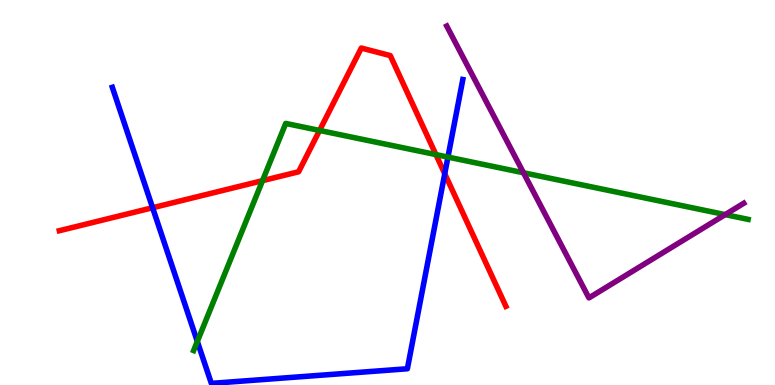[{'lines': ['blue', 'red'], 'intersections': [{'x': 1.97, 'y': 4.6}, {'x': 5.74, 'y': 5.49}]}, {'lines': ['green', 'red'], 'intersections': [{'x': 3.39, 'y': 5.31}, {'x': 4.12, 'y': 6.61}, {'x': 5.62, 'y': 5.98}]}, {'lines': ['purple', 'red'], 'intersections': []}, {'lines': ['blue', 'green'], 'intersections': [{'x': 2.55, 'y': 1.13}, {'x': 5.78, 'y': 5.92}]}, {'lines': ['blue', 'purple'], 'intersections': []}, {'lines': ['green', 'purple'], 'intersections': [{'x': 6.75, 'y': 5.51}, {'x': 9.36, 'y': 4.43}]}]